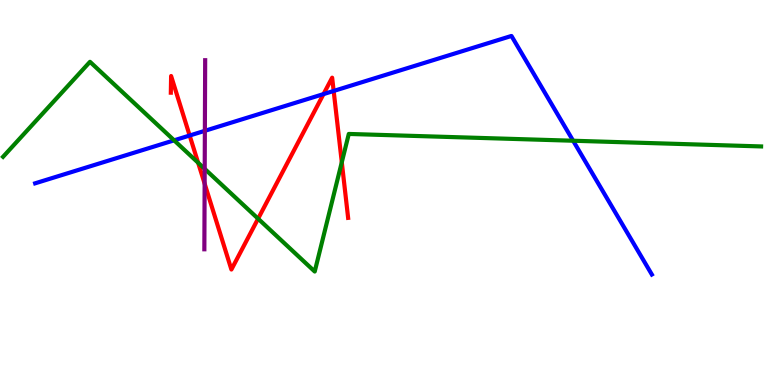[{'lines': ['blue', 'red'], 'intersections': [{'x': 2.45, 'y': 6.48}, {'x': 4.17, 'y': 7.56}, {'x': 4.31, 'y': 7.64}]}, {'lines': ['green', 'red'], 'intersections': [{'x': 2.56, 'y': 5.77}, {'x': 3.33, 'y': 4.32}, {'x': 4.41, 'y': 5.79}]}, {'lines': ['purple', 'red'], 'intersections': [{'x': 2.64, 'y': 5.23}]}, {'lines': ['blue', 'green'], 'intersections': [{'x': 2.25, 'y': 6.36}, {'x': 7.4, 'y': 6.34}]}, {'lines': ['blue', 'purple'], 'intersections': [{'x': 2.64, 'y': 6.6}]}, {'lines': ['green', 'purple'], 'intersections': [{'x': 2.64, 'y': 5.61}]}]